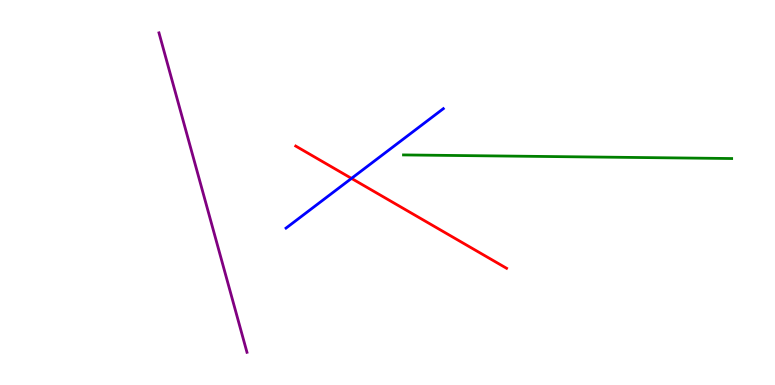[{'lines': ['blue', 'red'], 'intersections': [{'x': 4.54, 'y': 5.37}]}, {'lines': ['green', 'red'], 'intersections': []}, {'lines': ['purple', 'red'], 'intersections': []}, {'lines': ['blue', 'green'], 'intersections': []}, {'lines': ['blue', 'purple'], 'intersections': []}, {'lines': ['green', 'purple'], 'intersections': []}]